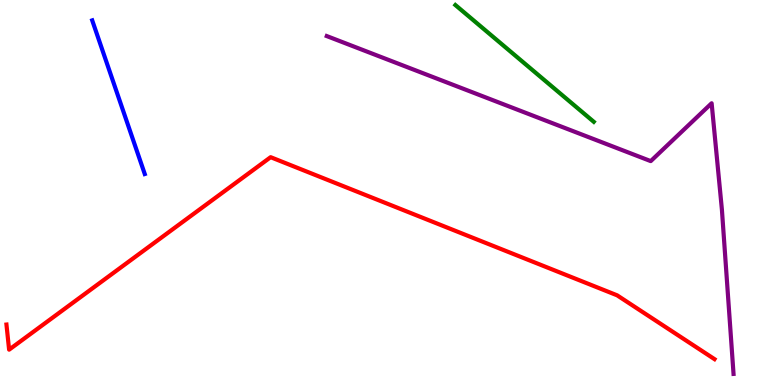[{'lines': ['blue', 'red'], 'intersections': []}, {'lines': ['green', 'red'], 'intersections': []}, {'lines': ['purple', 'red'], 'intersections': []}, {'lines': ['blue', 'green'], 'intersections': []}, {'lines': ['blue', 'purple'], 'intersections': []}, {'lines': ['green', 'purple'], 'intersections': []}]